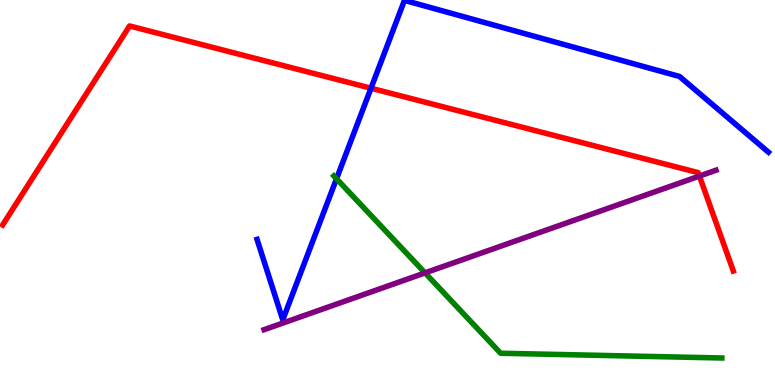[{'lines': ['blue', 'red'], 'intersections': [{'x': 4.79, 'y': 7.71}]}, {'lines': ['green', 'red'], 'intersections': []}, {'lines': ['purple', 'red'], 'intersections': [{'x': 9.02, 'y': 5.43}]}, {'lines': ['blue', 'green'], 'intersections': [{'x': 4.34, 'y': 5.36}]}, {'lines': ['blue', 'purple'], 'intersections': []}, {'lines': ['green', 'purple'], 'intersections': [{'x': 5.48, 'y': 2.91}]}]